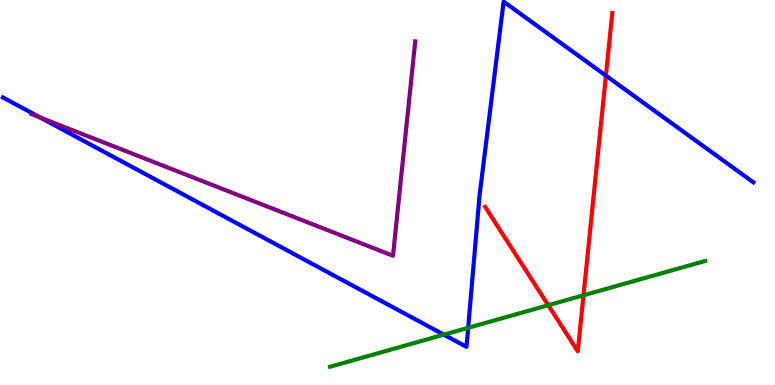[{'lines': ['blue', 'red'], 'intersections': [{'x': 7.82, 'y': 8.04}]}, {'lines': ['green', 'red'], 'intersections': [{'x': 7.07, 'y': 2.07}, {'x': 7.53, 'y': 2.33}]}, {'lines': ['purple', 'red'], 'intersections': []}, {'lines': ['blue', 'green'], 'intersections': [{'x': 5.73, 'y': 1.31}, {'x': 6.04, 'y': 1.49}]}, {'lines': ['blue', 'purple'], 'intersections': [{'x': 0.521, 'y': 6.95}]}, {'lines': ['green', 'purple'], 'intersections': []}]